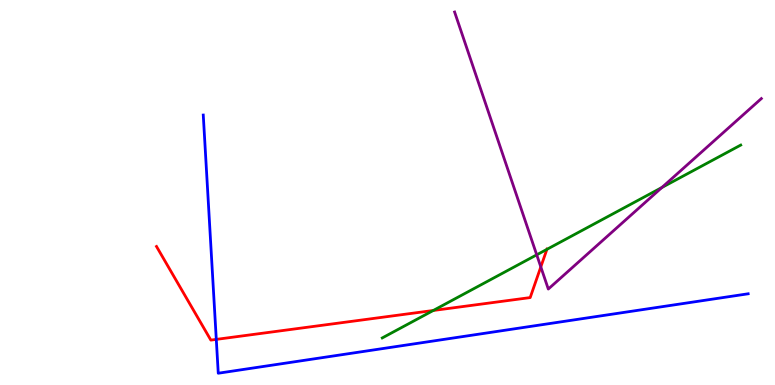[{'lines': ['blue', 'red'], 'intersections': [{'x': 2.79, 'y': 1.18}]}, {'lines': ['green', 'red'], 'intersections': [{'x': 5.59, 'y': 1.94}, {'x': 7.06, 'y': 3.52}]}, {'lines': ['purple', 'red'], 'intersections': [{'x': 6.98, 'y': 3.07}]}, {'lines': ['blue', 'green'], 'intersections': []}, {'lines': ['blue', 'purple'], 'intersections': []}, {'lines': ['green', 'purple'], 'intersections': [{'x': 6.93, 'y': 3.38}, {'x': 8.54, 'y': 5.13}]}]